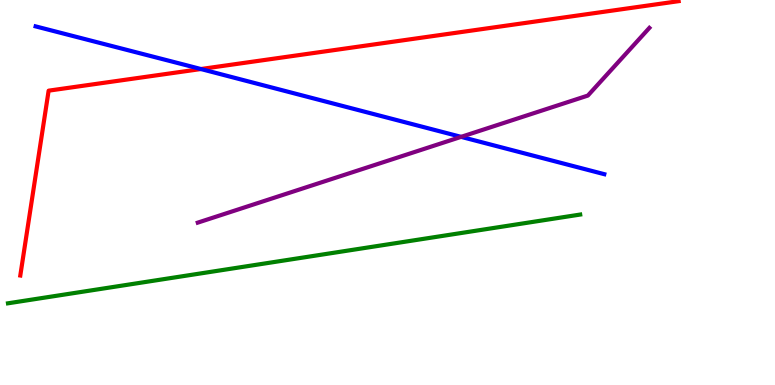[{'lines': ['blue', 'red'], 'intersections': [{'x': 2.59, 'y': 8.21}]}, {'lines': ['green', 'red'], 'intersections': []}, {'lines': ['purple', 'red'], 'intersections': []}, {'lines': ['blue', 'green'], 'intersections': []}, {'lines': ['blue', 'purple'], 'intersections': [{'x': 5.95, 'y': 6.45}]}, {'lines': ['green', 'purple'], 'intersections': []}]